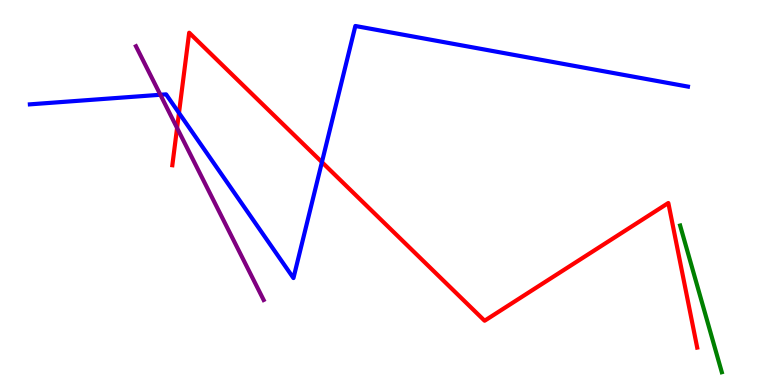[{'lines': ['blue', 'red'], 'intersections': [{'x': 2.31, 'y': 7.07}, {'x': 4.15, 'y': 5.79}]}, {'lines': ['green', 'red'], 'intersections': []}, {'lines': ['purple', 'red'], 'intersections': [{'x': 2.28, 'y': 6.68}]}, {'lines': ['blue', 'green'], 'intersections': []}, {'lines': ['blue', 'purple'], 'intersections': [{'x': 2.07, 'y': 7.54}]}, {'lines': ['green', 'purple'], 'intersections': []}]